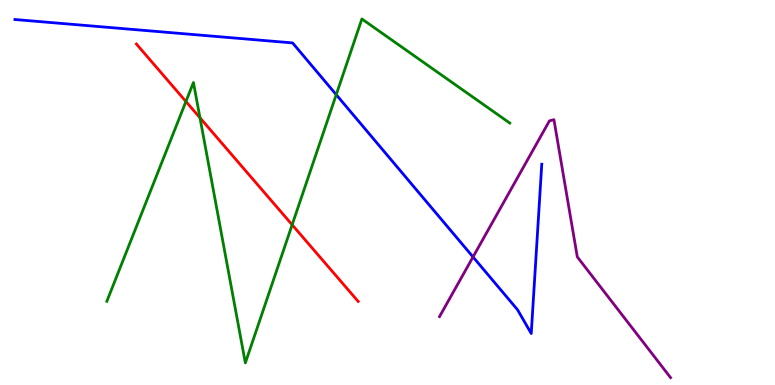[{'lines': ['blue', 'red'], 'intersections': []}, {'lines': ['green', 'red'], 'intersections': [{'x': 2.4, 'y': 7.36}, {'x': 2.58, 'y': 6.94}, {'x': 3.77, 'y': 4.16}]}, {'lines': ['purple', 'red'], 'intersections': []}, {'lines': ['blue', 'green'], 'intersections': [{'x': 4.34, 'y': 7.54}]}, {'lines': ['blue', 'purple'], 'intersections': [{'x': 6.1, 'y': 3.33}]}, {'lines': ['green', 'purple'], 'intersections': []}]